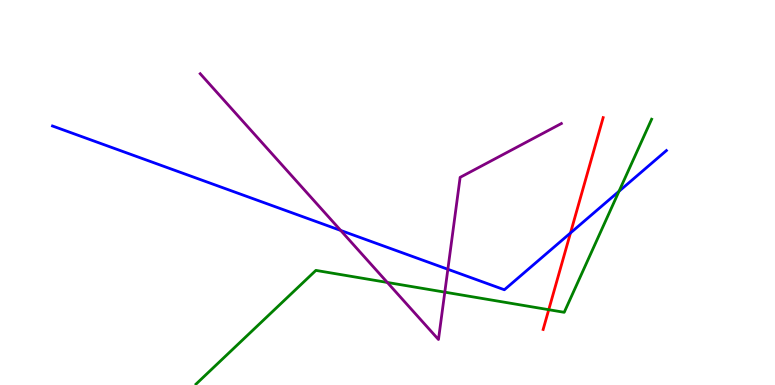[{'lines': ['blue', 'red'], 'intersections': [{'x': 7.36, 'y': 3.95}]}, {'lines': ['green', 'red'], 'intersections': [{'x': 7.08, 'y': 1.96}]}, {'lines': ['purple', 'red'], 'intersections': []}, {'lines': ['blue', 'green'], 'intersections': [{'x': 7.99, 'y': 5.03}]}, {'lines': ['blue', 'purple'], 'intersections': [{'x': 4.4, 'y': 4.01}, {'x': 5.78, 'y': 3.01}]}, {'lines': ['green', 'purple'], 'intersections': [{'x': 5.0, 'y': 2.66}, {'x': 5.74, 'y': 2.41}]}]